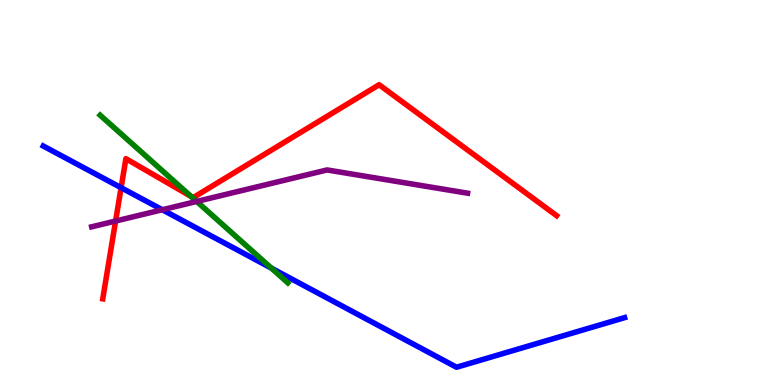[{'lines': ['blue', 'red'], 'intersections': [{'x': 1.56, 'y': 5.12}]}, {'lines': ['green', 'red'], 'intersections': [{'x': 2.47, 'y': 4.9}]}, {'lines': ['purple', 'red'], 'intersections': [{'x': 1.49, 'y': 4.26}]}, {'lines': ['blue', 'green'], 'intersections': [{'x': 3.5, 'y': 3.04}]}, {'lines': ['blue', 'purple'], 'intersections': [{'x': 2.09, 'y': 4.55}]}, {'lines': ['green', 'purple'], 'intersections': [{'x': 2.54, 'y': 4.77}]}]